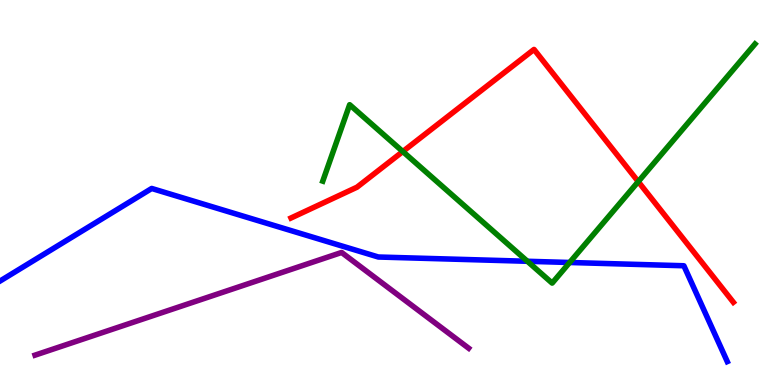[{'lines': ['blue', 'red'], 'intersections': []}, {'lines': ['green', 'red'], 'intersections': [{'x': 5.2, 'y': 6.06}, {'x': 8.24, 'y': 5.28}]}, {'lines': ['purple', 'red'], 'intersections': []}, {'lines': ['blue', 'green'], 'intersections': [{'x': 6.8, 'y': 3.21}, {'x': 7.35, 'y': 3.18}]}, {'lines': ['blue', 'purple'], 'intersections': []}, {'lines': ['green', 'purple'], 'intersections': []}]